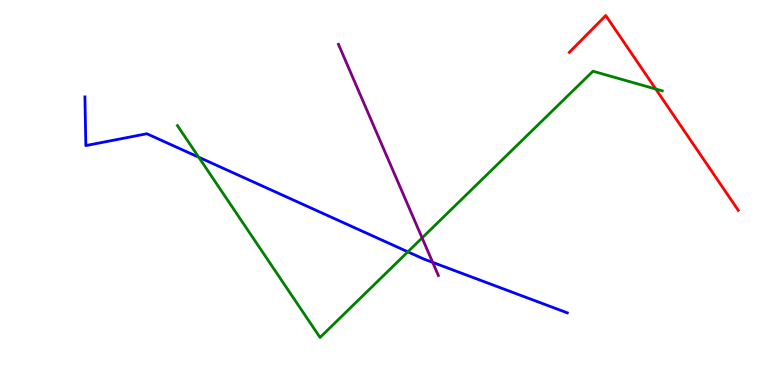[{'lines': ['blue', 'red'], 'intersections': []}, {'lines': ['green', 'red'], 'intersections': [{'x': 8.46, 'y': 7.69}]}, {'lines': ['purple', 'red'], 'intersections': []}, {'lines': ['blue', 'green'], 'intersections': [{'x': 2.56, 'y': 5.92}, {'x': 5.26, 'y': 3.46}]}, {'lines': ['blue', 'purple'], 'intersections': [{'x': 5.58, 'y': 3.19}]}, {'lines': ['green', 'purple'], 'intersections': [{'x': 5.45, 'y': 3.82}]}]